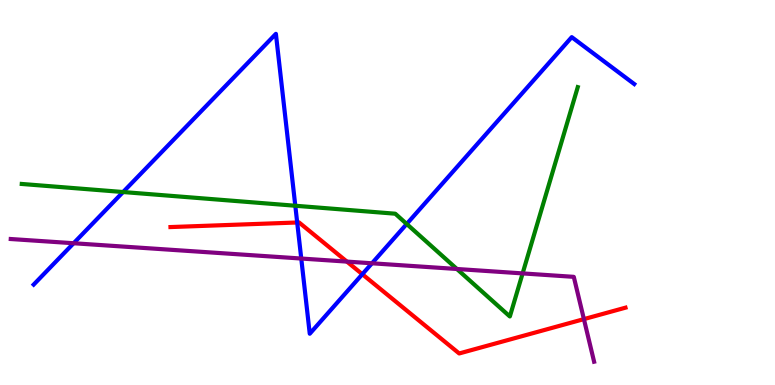[{'lines': ['blue', 'red'], 'intersections': [{'x': 3.83, 'y': 4.22}, {'x': 4.68, 'y': 2.88}]}, {'lines': ['green', 'red'], 'intersections': []}, {'lines': ['purple', 'red'], 'intersections': [{'x': 4.48, 'y': 3.21}, {'x': 7.53, 'y': 1.71}]}, {'lines': ['blue', 'green'], 'intersections': [{'x': 1.59, 'y': 5.01}, {'x': 3.81, 'y': 4.66}, {'x': 5.25, 'y': 4.18}]}, {'lines': ['blue', 'purple'], 'intersections': [{'x': 0.95, 'y': 3.68}, {'x': 3.89, 'y': 3.28}, {'x': 4.8, 'y': 3.16}]}, {'lines': ['green', 'purple'], 'intersections': [{'x': 5.9, 'y': 3.01}, {'x': 6.74, 'y': 2.9}]}]